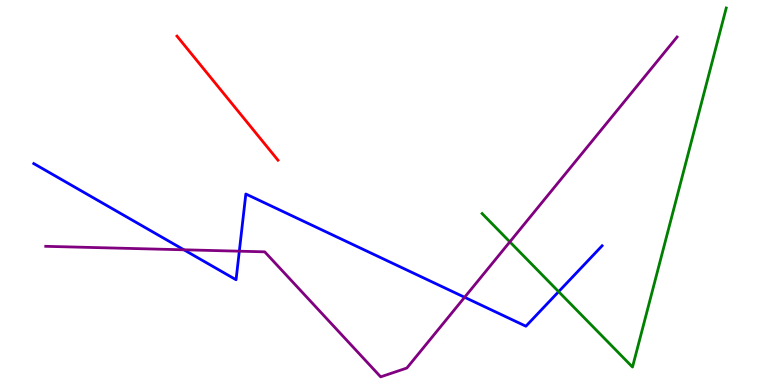[{'lines': ['blue', 'red'], 'intersections': []}, {'lines': ['green', 'red'], 'intersections': []}, {'lines': ['purple', 'red'], 'intersections': []}, {'lines': ['blue', 'green'], 'intersections': [{'x': 7.21, 'y': 2.42}]}, {'lines': ['blue', 'purple'], 'intersections': [{'x': 2.37, 'y': 3.51}, {'x': 3.09, 'y': 3.48}, {'x': 5.99, 'y': 2.28}]}, {'lines': ['green', 'purple'], 'intersections': [{'x': 6.58, 'y': 3.72}]}]